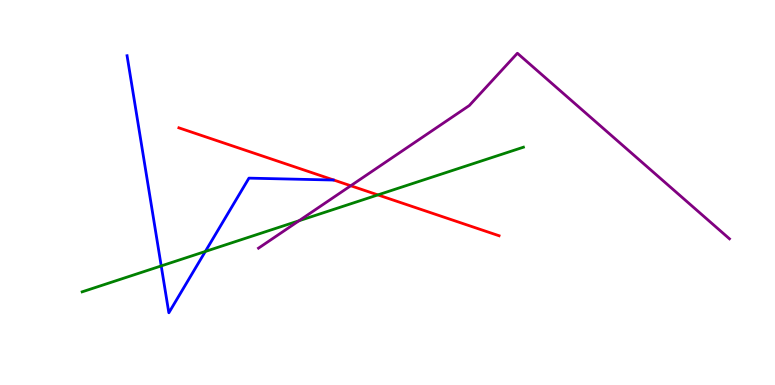[{'lines': ['blue', 'red'], 'intersections': []}, {'lines': ['green', 'red'], 'intersections': [{'x': 4.88, 'y': 4.94}]}, {'lines': ['purple', 'red'], 'intersections': [{'x': 4.53, 'y': 5.18}]}, {'lines': ['blue', 'green'], 'intersections': [{'x': 2.08, 'y': 3.09}, {'x': 2.65, 'y': 3.47}]}, {'lines': ['blue', 'purple'], 'intersections': []}, {'lines': ['green', 'purple'], 'intersections': [{'x': 3.86, 'y': 4.27}]}]